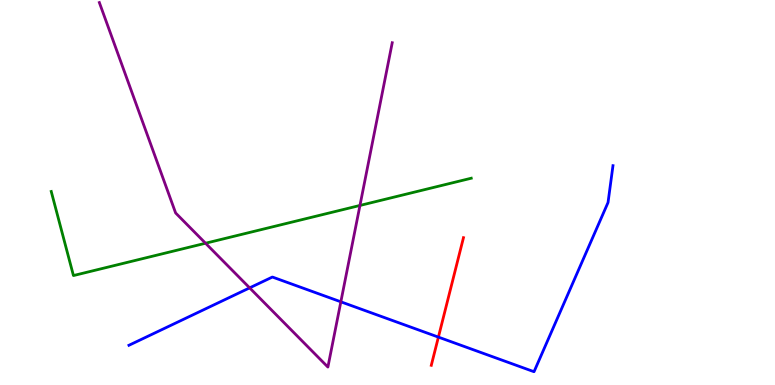[{'lines': ['blue', 'red'], 'intersections': [{'x': 5.66, 'y': 1.24}]}, {'lines': ['green', 'red'], 'intersections': []}, {'lines': ['purple', 'red'], 'intersections': []}, {'lines': ['blue', 'green'], 'intersections': []}, {'lines': ['blue', 'purple'], 'intersections': [{'x': 3.22, 'y': 2.52}, {'x': 4.4, 'y': 2.16}]}, {'lines': ['green', 'purple'], 'intersections': [{'x': 2.65, 'y': 3.68}, {'x': 4.64, 'y': 4.66}]}]